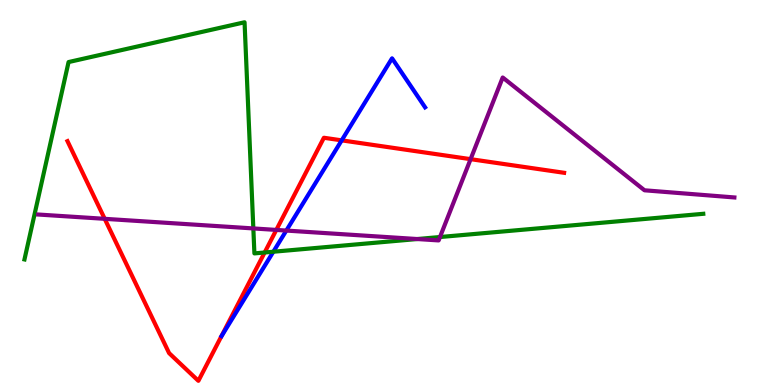[{'lines': ['blue', 'red'], 'intersections': [{'x': 4.41, 'y': 6.35}]}, {'lines': ['green', 'red'], 'intersections': [{'x': 3.41, 'y': 3.44}]}, {'lines': ['purple', 'red'], 'intersections': [{'x': 1.35, 'y': 4.32}, {'x': 3.57, 'y': 4.03}, {'x': 6.07, 'y': 5.87}]}, {'lines': ['blue', 'green'], 'intersections': [{'x': 3.53, 'y': 3.46}]}, {'lines': ['blue', 'purple'], 'intersections': [{'x': 3.69, 'y': 4.01}]}, {'lines': ['green', 'purple'], 'intersections': [{'x': 3.27, 'y': 4.07}, {'x': 5.38, 'y': 3.79}, {'x': 5.68, 'y': 3.84}]}]